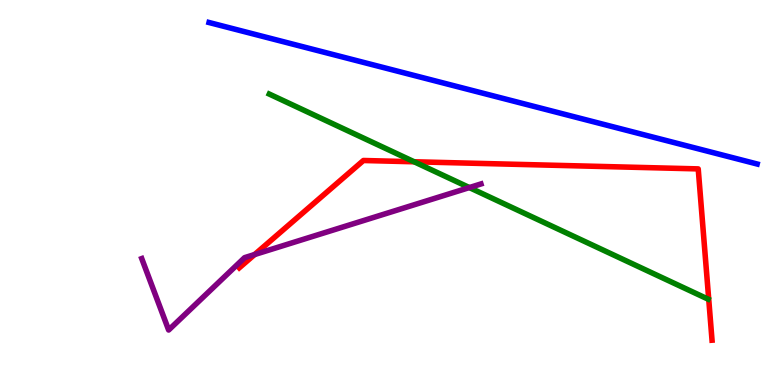[{'lines': ['blue', 'red'], 'intersections': []}, {'lines': ['green', 'red'], 'intersections': [{'x': 5.34, 'y': 5.8}]}, {'lines': ['purple', 'red'], 'intersections': [{'x': 3.29, 'y': 3.39}]}, {'lines': ['blue', 'green'], 'intersections': []}, {'lines': ['blue', 'purple'], 'intersections': []}, {'lines': ['green', 'purple'], 'intersections': [{'x': 6.06, 'y': 5.13}]}]